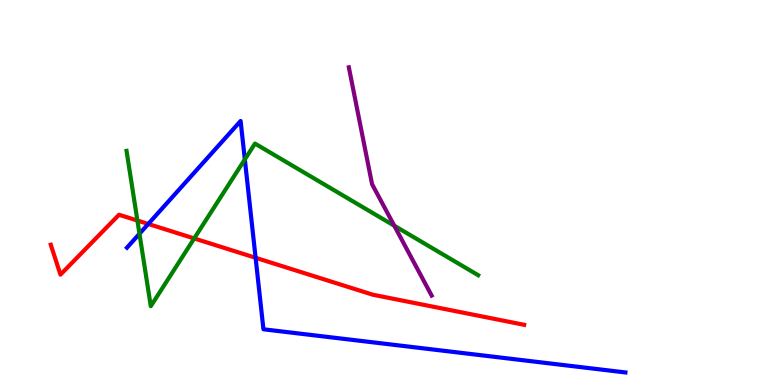[{'lines': ['blue', 'red'], 'intersections': [{'x': 1.91, 'y': 4.18}, {'x': 3.3, 'y': 3.3}]}, {'lines': ['green', 'red'], 'intersections': [{'x': 1.77, 'y': 4.27}, {'x': 2.51, 'y': 3.81}]}, {'lines': ['purple', 'red'], 'intersections': []}, {'lines': ['blue', 'green'], 'intersections': [{'x': 1.8, 'y': 3.93}, {'x': 3.16, 'y': 5.86}]}, {'lines': ['blue', 'purple'], 'intersections': []}, {'lines': ['green', 'purple'], 'intersections': [{'x': 5.09, 'y': 4.14}]}]